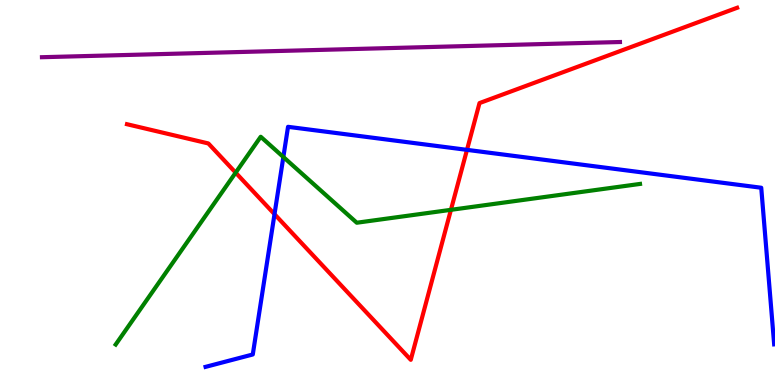[{'lines': ['blue', 'red'], 'intersections': [{'x': 3.54, 'y': 4.44}, {'x': 6.03, 'y': 6.11}]}, {'lines': ['green', 'red'], 'intersections': [{'x': 3.04, 'y': 5.52}, {'x': 5.82, 'y': 4.55}]}, {'lines': ['purple', 'red'], 'intersections': []}, {'lines': ['blue', 'green'], 'intersections': [{'x': 3.66, 'y': 5.92}]}, {'lines': ['blue', 'purple'], 'intersections': []}, {'lines': ['green', 'purple'], 'intersections': []}]